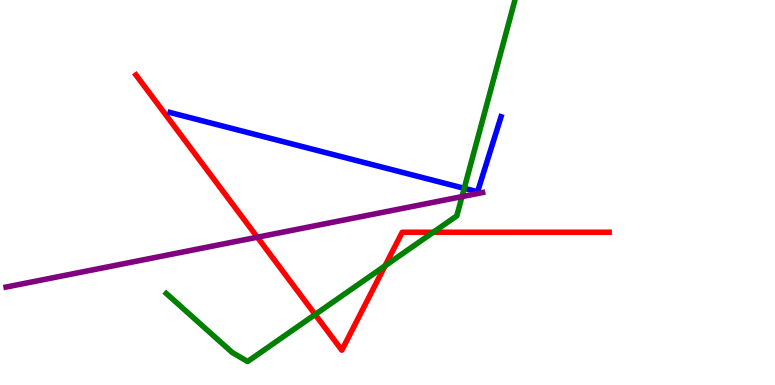[{'lines': ['blue', 'red'], 'intersections': []}, {'lines': ['green', 'red'], 'intersections': [{'x': 4.07, 'y': 1.83}, {'x': 4.97, 'y': 3.1}, {'x': 5.59, 'y': 3.97}]}, {'lines': ['purple', 'red'], 'intersections': [{'x': 3.32, 'y': 3.84}]}, {'lines': ['blue', 'green'], 'intersections': [{'x': 5.99, 'y': 5.11}]}, {'lines': ['blue', 'purple'], 'intersections': []}, {'lines': ['green', 'purple'], 'intersections': [{'x': 5.96, 'y': 4.89}]}]